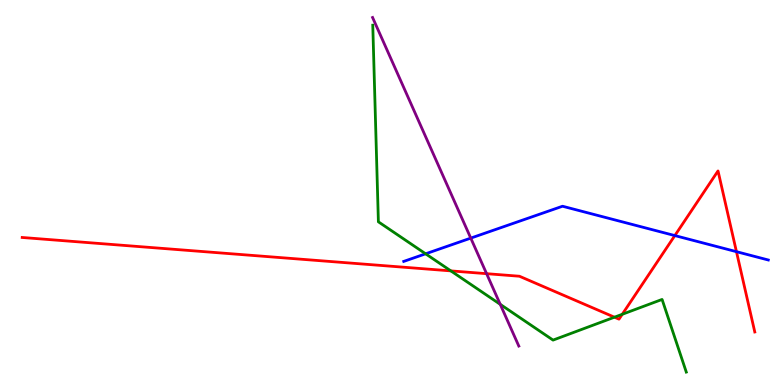[{'lines': ['blue', 'red'], 'intersections': [{'x': 8.71, 'y': 3.88}, {'x': 9.5, 'y': 3.46}]}, {'lines': ['green', 'red'], 'intersections': [{'x': 5.82, 'y': 2.96}, {'x': 7.93, 'y': 1.76}, {'x': 8.03, 'y': 1.84}]}, {'lines': ['purple', 'red'], 'intersections': [{'x': 6.28, 'y': 2.89}]}, {'lines': ['blue', 'green'], 'intersections': [{'x': 5.49, 'y': 3.41}]}, {'lines': ['blue', 'purple'], 'intersections': [{'x': 6.07, 'y': 3.82}]}, {'lines': ['green', 'purple'], 'intersections': [{'x': 6.45, 'y': 2.1}]}]